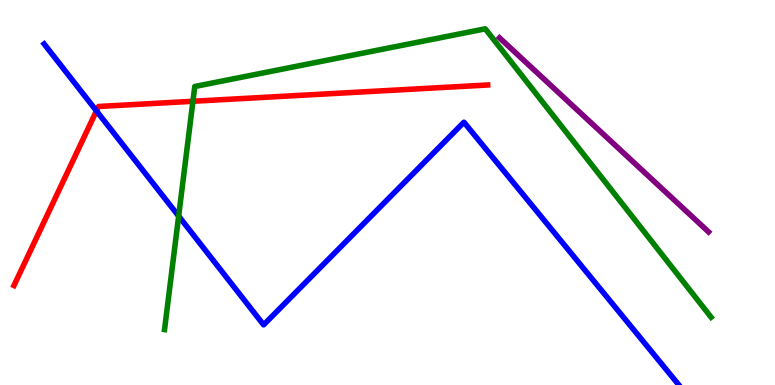[{'lines': ['blue', 'red'], 'intersections': [{'x': 1.24, 'y': 7.12}]}, {'lines': ['green', 'red'], 'intersections': [{'x': 2.49, 'y': 7.37}]}, {'lines': ['purple', 'red'], 'intersections': []}, {'lines': ['blue', 'green'], 'intersections': [{'x': 2.31, 'y': 4.39}]}, {'lines': ['blue', 'purple'], 'intersections': []}, {'lines': ['green', 'purple'], 'intersections': []}]